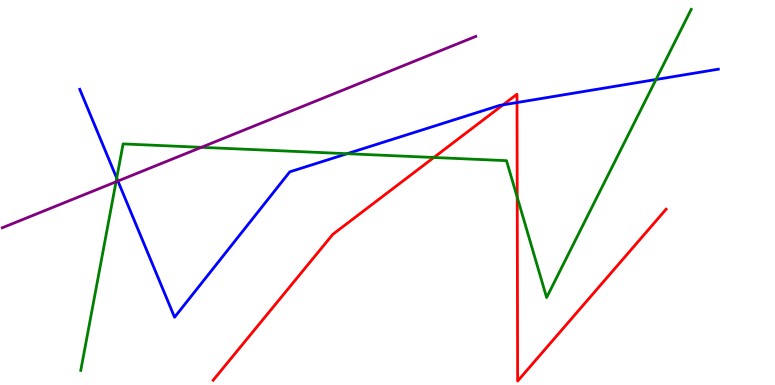[{'lines': ['blue', 'red'], 'intersections': [{'x': 6.49, 'y': 7.28}, {'x': 6.67, 'y': 7.34}]}, {'lines': ['green', 'red'], 'intersections': [{'x': 5.6, 'y': 5.91}, {'x': 6.67, 'y': 4.88}]}, {'lines': ['purple', 'red'], 'intersections': []}, {'lines': ['blue', 'green'], 'intersections': [{'x': 1.51, 'y': 5.37}, {'x': 4.48, 'y': 6.01}, {'x': 8.46, 'y': 7.93}]}, {'lines': ['blue', 'purple'], 'intersections': [{'x': 1.52, 'y': 5.3}]}, {'lines': ['green', 'purple'], 'intersections': [{'x': 1.5, 'y': 5.28}, {'x': 2.6, 'y': 6.17}]}]